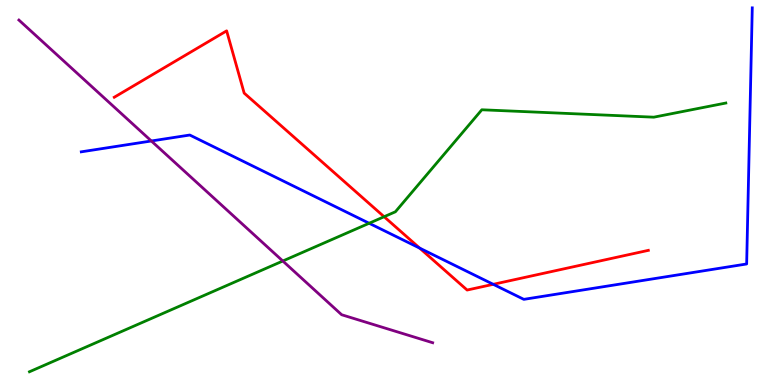[{'lines': ['blue', 'red'], 'intersections': [{'x': 5.41, 'y': 3.56}, {'x': 6.36, 'y': 2.62}]}, {'lines': ['green', 'red'], 'intersections': [{'x': 4.96, 'y': 4.37}]}, {'lines': ['purple', 'red'], 'intersections': []}, {'lines': ['blue', 'green'], 'intersections': [{'x': 4.76, 'y': 4.2}]}, {'lines': ['blue', 'purple'], 'intersections': [{'x': 1.95, 'y': 6.34}]}, {'lines': ['green', 'purple'], 'intersections': [{'x': 3.65, 'y': 3.22}]}]